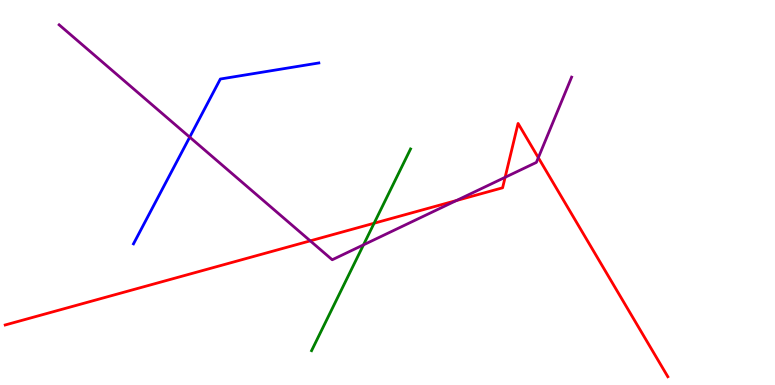[{'lines': ['blue', 'red'], 'intersections': []}, {'lines': ['green', 'red'], 'intersections': [{'x': 4.83, 'y': 4.2}]}, {'lines': ['purple', 'red'], 'intersections': [{'x': 4.0, 'y': 3.74}, {'x': 5.89, 'y': 4.79}, {'x': 6.52, 'y': 5.39}, {'x': 6.95, 'y': 5.9}]}, {'lines': ['blue', 'green'], 'intersections': []}, {'lines': ['blue', 'purple'], 'intersections': [{'x': 2.45, 'y': 6.44}]}, {'lines': ['green', 'purple'], 'intersections': [{'x': 4.69, 'y': 3.64}]}]